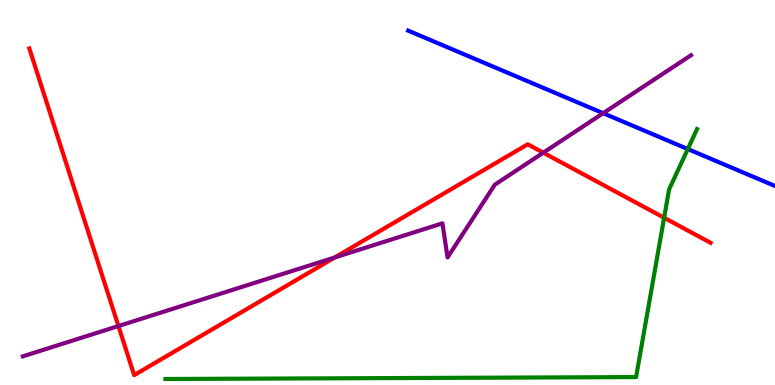[{'lines': ['blue', 'red'], 'intersections': []}, {'lines': ['green', 'red'], 'intersections': [{'x': 8.57, 'y': 4.34}]}, {'lines': ['purple', 'red'], 'intersections': [{'x': 1.53, 'y': 1.53}, {'x': 4.32, 'y': 3.31}, {'x': 7.01, 'y': 6.03}]}, {'lines': ['blue', 'green'], 'intersections': [{'x': 8.87, 'y': 6.13}]}, {'lines': ['blue', 'purple'], 'intersections': [{'x': 7.78, 'y': 7.06}]}, {'lines': ['green', 'purple'], 'intersections': []}]